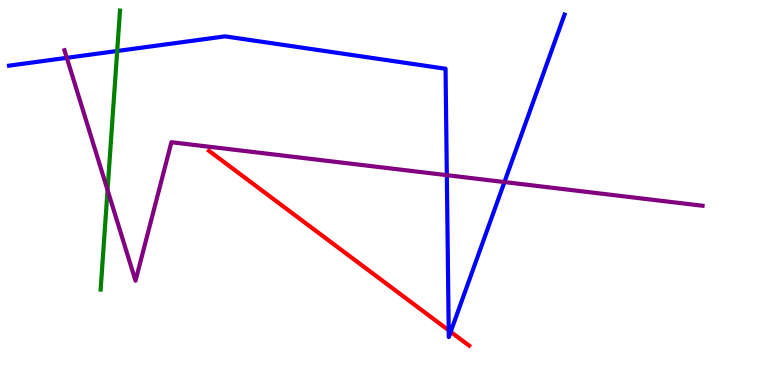[{'lines': ['blue', 'red'], 'intersections': [{'x': 5.79, 'y': 1.42}, {'x': 5.82, 'y': 1.38}]}, {'lines': ['green', 'red'], 'intersections': []}, {'lines': ['purple', 'red'], 'intersections': []}, {'lines': ['blue', 'green'], 'intersections': [{'x': 1.51, 'y': 8.68}]}, {'lines': ['blue', 'purple'], 'intersections': [{'x': 0.862, 'y': 8.5}, {'x': 5.77, 'y': 5.45}, {'x': 6.51, 'y': 5.27}]}, {'lines': ['green', 'purple'], 'intersections': [{'x': 1.39, 'y': 5.06}]}]